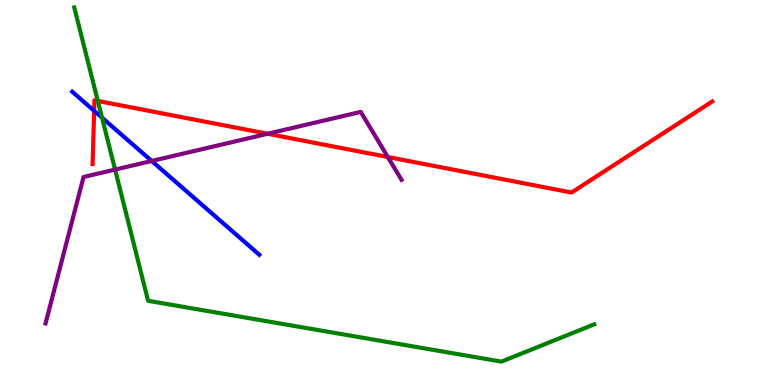[{'lines': ['blue', 'red'], 'intersections': [{'x': 1.21, 'y': 7.12}]}, {'lines': ['green', 'red'], 'intersections': [{'x': 1.26, 'y': 7.38}]}, {'lines': ['purple', 'red'], 'intersections': [{'x': 3.45, 'y': 6.53}, {'x': 5.0, 'y': 5.92}]}, {'lines': ['blue', 'green'], 'intersections': [{'x': 1.32, 'y': 6.94}]}, {'lines': ['blue', 'purple'], 'intersections': [{'x': 1.96, 'y': 5.82}]}, {'lines': ['green', 'purple'], 'intersections': [{'x': 1.48, 'y': 5.6}]}]